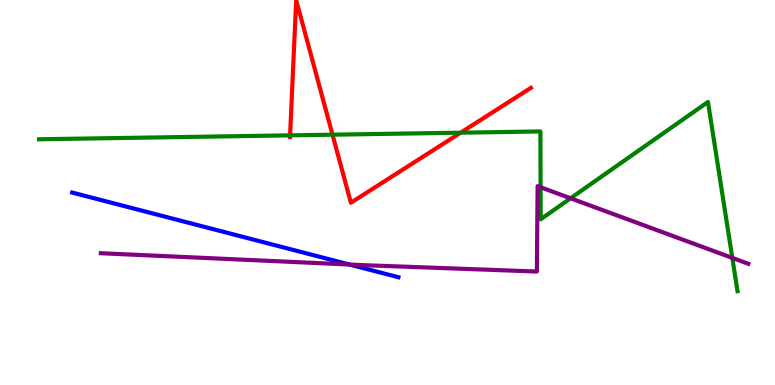[{'lines': ['blue', 'red'], 'intersections': []}, {'lines': ['green', 'red'], 'intersections': [{'x': 3.74, 'y': 6.48}, {'x': 4.29, 'y': 6.5}, {'x': 5.94, 'y': 6.55}]}, {'lines': ['purple', 'red'], 'intersections': []}, {'lines': ['blue', 'green'], 'intersections': []}, {'lines': ['blue', 'purple'], 'intersections': [{'x': 4.51, 'y': 3.13}]}, {'lines': ['green', 'purple'], 'intersections': [{'x': 6.98, 'y': 5.14}, {'x': 7.36, 'y': 4.85}, {'x': 9.45, 'y': 3.3}]}]